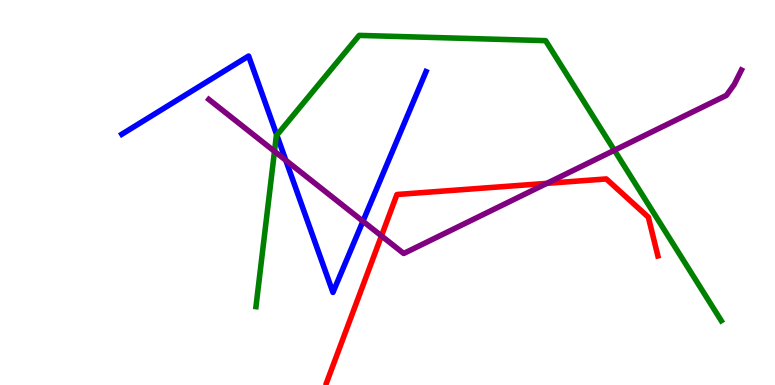[{'lines': ['blue', 'red'], 'intersections': []}, {'lines': ['green', 'red'], 'intersections': []}, {'lines': ['purple', 'red'], 'intersections': [{'x': 4.92, 'y': 3.87}, {'x': 7.06, 'y': 5.24}]}, {'lines': ['blue', 'green'], 'intersections': [{'x': 3.57, 'y': 6.49}]}, {'lines': ['blue', 'purple'], 'intersections': [{'x': 3.69, 'y': 5.84}, {'x': 4.68, 'y': 4.25}]}, {'lines': ['green', 'purple'], 'intersections': [{'x': 3.54, 'y': 6.07}, {'x': 7.93, 'y': 6.1}]}]